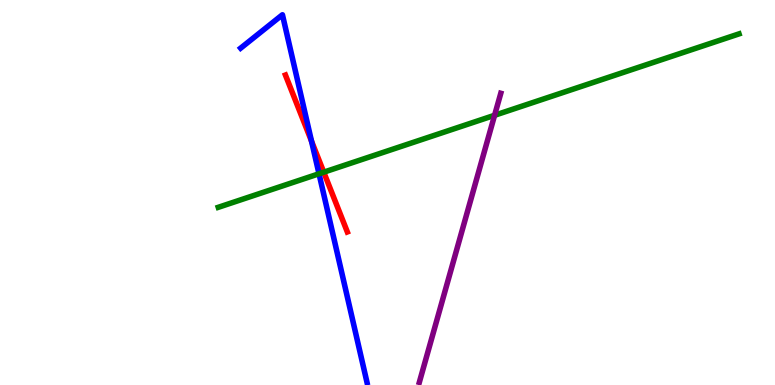[{'lines': ['blue', 'red'], 'intersections': [{'x': 4.02, 'y': 6.33}]}, {'lines': ['green', 'red'], 'intersections': [{'x': 4.18, 'y': 5.53}]}, {'lines': ['purple', 'red'], 'intersections': []}, {'lines': ['blue', 'green'], 'intersections': [{'x': 4.12, 'y': 5.49}]}, {'lines': ['blue', 'purple'], 'intersections': []}, {'lines': ['green', 'purple'], 'intersections': [{'x': 6.38, 'y': 7.01}]}]